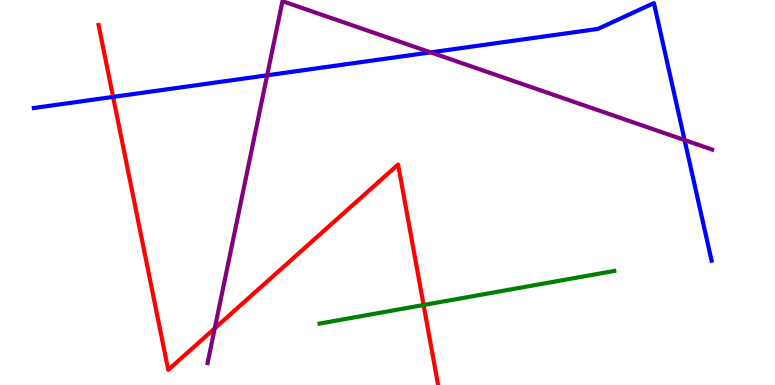[{'lines': ['blue', 'red'], 'intersections': [{'x': 1.46, 'y': 7.48}]}, {'lines': ['green', 'red'], 'intersections': [{'x': 5.47, 'y': 2.08}]}, {'lines': ['purple', 'red'], 'intersections': [{'x': 2.77, 'y': 1.47}]}, {'lines': ['blue', 'green'], 'intersections': []}, {'lines': ['blue', 'purple'], 'intersections': [{'x': 3.45, 'y': 8.04}, {'x': 5.56, 'y': 8.64}, {'x': 8.83, 'y': 6.36}]}, {'lines': ['green', 'purple'], 'intersections': []}]